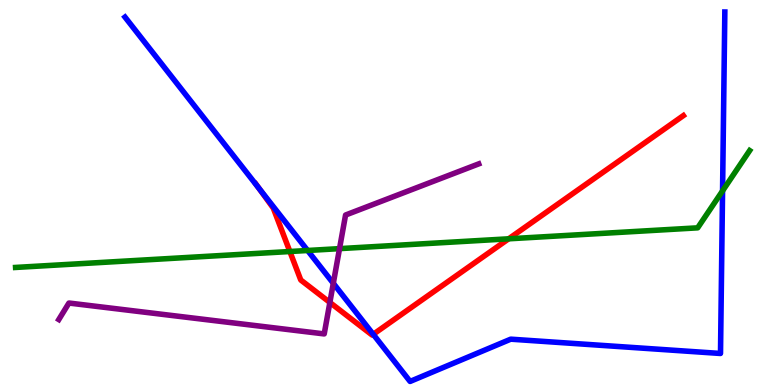[{'lines': ['blue', 'red'], 'intersections': [{'x': 3.34, 'y': 5.11}, {'x': 4.82, 'y': 1.32}]}, {'lines': ['green', 'red'], 'intersections': [{'x': 3.74, 'y': 3.47}, {'x': 6.56, 'y': 3.8}]}, {'lines': ['purple', 'red'], 'intersections': [{'x': 4.26, 'y': 2.14}]}, {'lines': ['blue', 'green'], 'intersections': [{'x': 3.97, 'y': 3.49}, {'x': 9.32, 'y': 5.04}]}, {'lines': ['blue', 'purple'], 'intersections': [{'x': 4.3, 'y': 2.64}]}, {'lines': ['green', 'purple'], 'intersections': [{'x': 4.38, 'y': 3.54}]}]